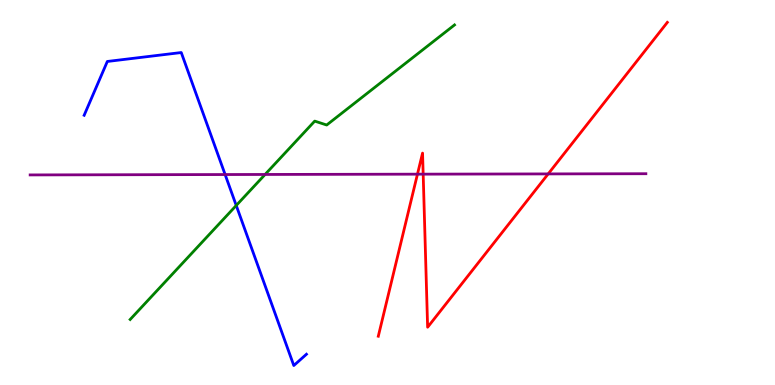[{'lines': ['blue', 'red'], 'intersections': []}, {'lines': ['green', 'red'], 'intersections': []}, {'lines': ['purple', 'red'], 'intersections': [{'x': 5.39, 'y': 5.48}, {'x': 5.46, 'y': 5.48}, {'x': 7.07, 'y': 5.48}]}, {'lines': ['blue', 'green'], 'intersections': [{'x': 3.05, 'y': 4.66}]}, {'lines': ['blue', 'purple'], 'intersections': [{'x': 2.9, 'y': 5.47}]}, {'lines': ['green', 'purple'], 'intersections': [{'x': 3.42, 'y': 5.47}]}]